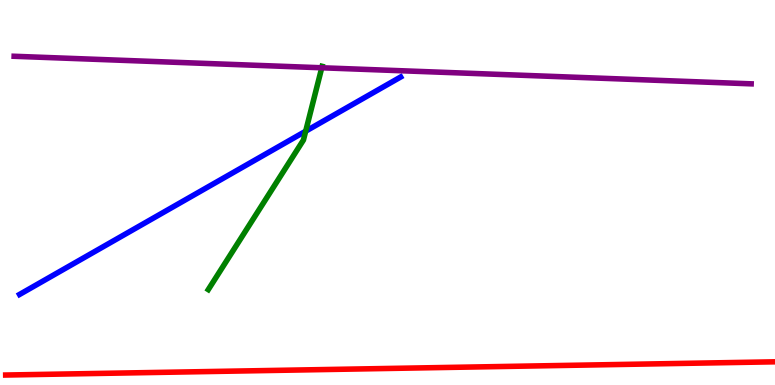[{'lines': ['blue', 'red'], 'intersections': []}, {'lines': ['green', 'red'], 'intersections': []}, {'lines': ['purple', 'red'], 'intersections': []}, {'lines': ['blue', 'green'], 'intersections': [{'x': 3.94, 'y': 6.59}]}, {'lines': ['blue', 'purple'], 'intersections': []}, {'lines': ['green', 'purple'], 'intersections': [{'x': 4.15, 'y': 8.24}]}]